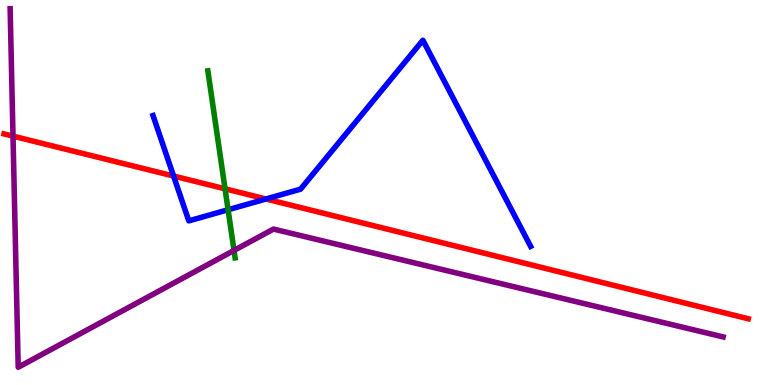[{'lines': ['blue', 'red'], 'intersections': [{'x': 2.24, 'y': 5.43}, {'x': 3.43, 'y': 4.83}]}, {'lines': ['green', 'red'], 'intersections': [{'x': 2.9, 'y': 5.1}]}, {'lines': ['purple', 'red'], 'intersections': [{'x': 0.168, 'y': 6.46}]}, {'lines': ['blue', 'green'], 'intersections': [{'x': 2.94, 'y': 4.55}]}, {'lines': ['blue', 'purple'], 'intersections': []}, {'lines': ['green', 'purple'], 'intersections': [{'x': 3.02, 'y': 3.5}]}]